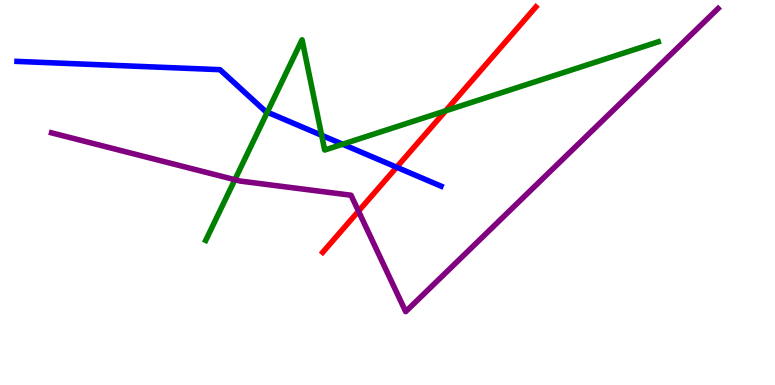[{'lines': ['blue', 'red'], 'intersections': [{'x': 5.12, 'y': 5.66}]}, {'lines': ['green', 'red'], 'intersections': [{'x': 5.75, 'y': 7.12}]}, {'lines': ['purple', 'red'], 'intersections': [{'x': 4.63, 'y': 4.52}]}, {'lines': ['blue', 'green'], 'intersections': [{'x': 3.45, 'y': 7.09}, {'x': 4.15, 'y': 6.49}, {'x': 4.42, 'y': 6.25}]}, {'lines': ['blue', 'purple'], 'intersections': []}, {'lines': ['green', 'purple'], 'intersections': [{'x': 3.03, 'y': 5.33}]}]